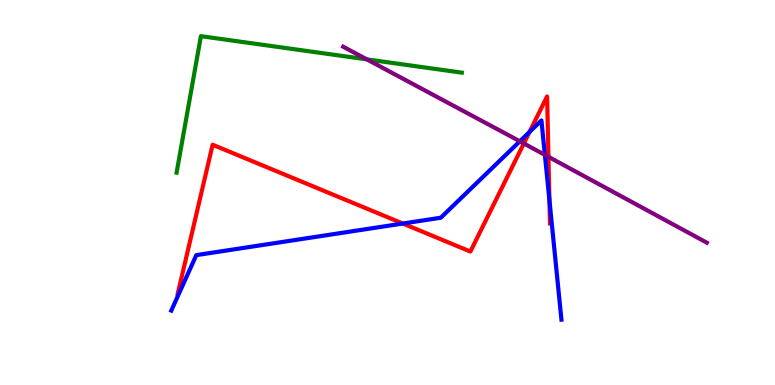[{'lines': ['blue', 'red'], 'intersections': [{'x': 5.2, 'y': 4.19}, {'x': 6.83, 'y': 6.57}, {'x': 7.09, 'y': 4.8}]}, {'lines': ['green', 'red'], 'intersections': []}, {'lines': ['purple', 'red'], 'intersections': [{'x': 6.76, 'y': 6.27}, {'x': 7.08, 'y': 5.93}]}, {'lines': ['blue', 'green'], 'intersections': []}, {'lines': ['blue', 'purple'], 'intersections': [{'x': 6.71, 'y': 6.33}, {'x': 7.03, 'y': 5.98}]}, {'lines': ['green', 'purple'], 'intersections': [{'x': 4.73, 'y': 8.46}]}]